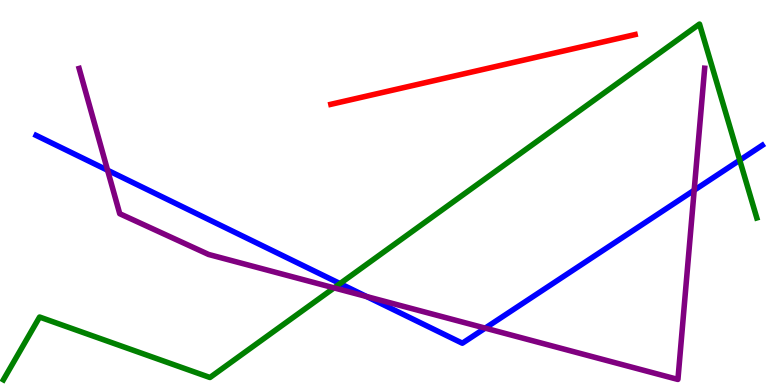[{'lines': ['blue', 'red'], 'intersections': []}, {'lines': ['green', 'red'], 'intersections': []}, {'lines': ['purple', 'red'], 'intersections': []}, {'lines': ['blue', 'green'], 'intersections': [{'x': 4.39, 'y': 2.63}, {'x': 9.54, 'y': 5.84}]}, {'lines': ['blue', 'purple'], 'intersections': [{'x': 1.39, 'y': 5.58}, {'x': 4.73, 'y': 2.3}, {'x': 6.26, 'y': 1.48}, {'x': 8.96, 'y': 5.06}]}, {'lines': ['green', 'purple'], 'intersections': [{'x': 4.31, 'y': 2.52}]}]